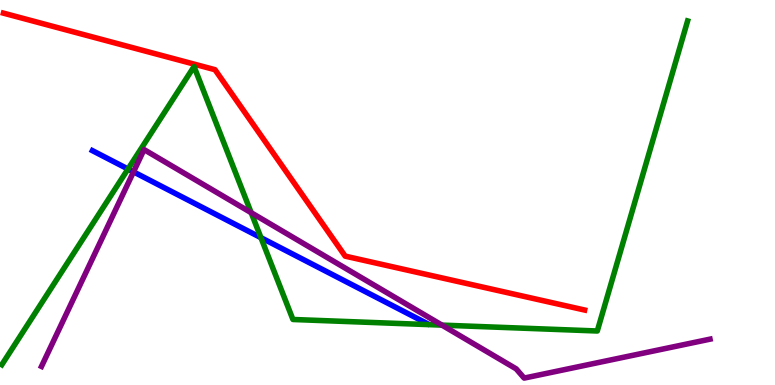[{'lines': ['blue', 'red'], 'intersections': []}, {'lines': ['green', 'red'], 'intersections': []}, {'lines': ['purple', 'red'], 'intersections': []}, {'lines': ['blue', 'green'], 'intersections': [{'x': 1.65, 'y': 5.61}, {'x': 3.37, 'y': 3.83}]}, {'lines': ['blue', 'purple'], 'intersections': [{'x': 1.72, 'y': 5.54}]}, {'lines': ['green', 'purple'], 'intersections': [{'x': 3.24, 'y': 4.48}, {'x': 5.7, 'y': 1.56}]}]